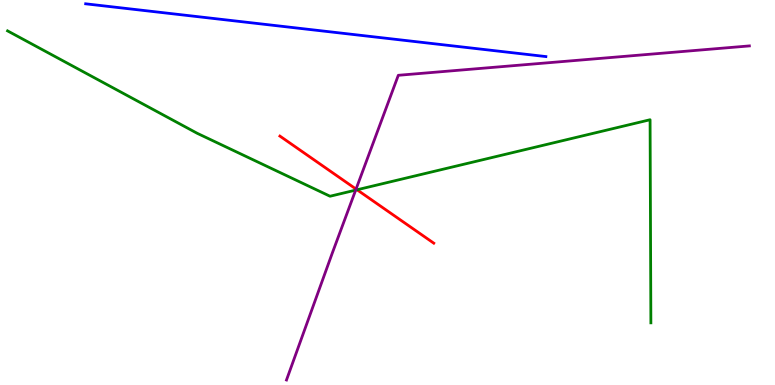[{'lines': ['blue', 'red'], 'intersections': []}, {'lines': ['green', 'red'], 'intersections': [{'x': 4.61, 'y': 5.07}]}, {'lines': ['purple', 'red'], 'intersections': [{'x': 4.59, 'y': 5.09}]}, {'lines': ['blue', 'green'], 'intersections': []}, {'lines': ['blue', 'purple'], 'intersections': []}, {'lines': ['green', 'purple'], 'intersections': [{'x': 4.59, 'y': 5.06}]}]